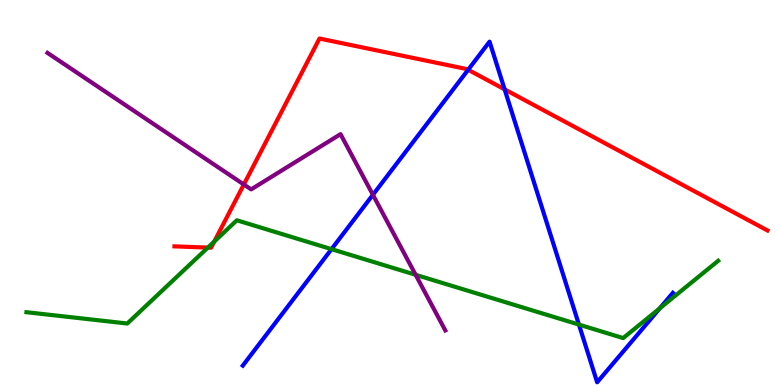[{'lines': ['blue', 'red'], 'intersections': [{'x': 6.04, 'y': 8.19}, {'x': 6.51, 'y': 7.68}]}, {'lines': ['green', 'red'], 'intersections': [{'x': 2.68, 'y': 3.57}, {'x': 2.76, 'y': 3.73}]}, {'lines': ['purple', 'red'], 'intersections': [{'x': 3.15, 'y': 5.21}]}, {'lines': ['blue', 'green'], 'intersections': [{'x': 4.28, 'y': 3.53}, {'x': 7.47, 'y': 1.57}, {'x': 8.51, 'y': 1.99}]}, {'lines': ['blue', 'purple'], 'intersections': [{'x': 4.81, 'y': 4.94}]}, {'lines': ['green', 'purple'], 'intersections': [{'x': 5.36, 'y': 2.86}]}]